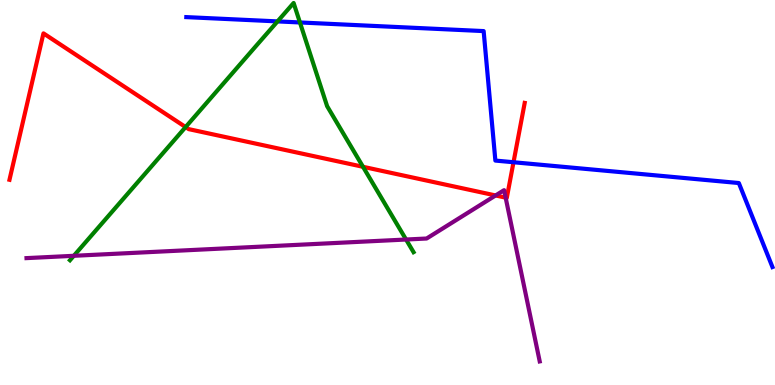[{'lines': ['blue', 'red'], 'intersections': [{'x': 6.63, 'y': 5.79}]}, {'lines': ['green', 'red'], 'intersections': [{'x': 2.39, 'y': 6.7}, {'x': 4.68, 'y': 5.67}]}, {'lines': ['purple', 'red'], 'intersections': [{'x': 6.39, 'y': 4.92}, {'x': 6.52, 'y': 4.87}]}, {'lines': ['blue', 'green'], 'intersections': [{'x': 3.58, 'y': 9.44}, {'x': 3.87, 'y': 9.42}]}, {'lines': ['blue', 'purple'], 'intersections': []}, {'lines': ['green', 'purple'], 'intersections': [{'x': 0.952, 'y': 3.36}, {'x': 5.24, 'y': 3.78}]}]